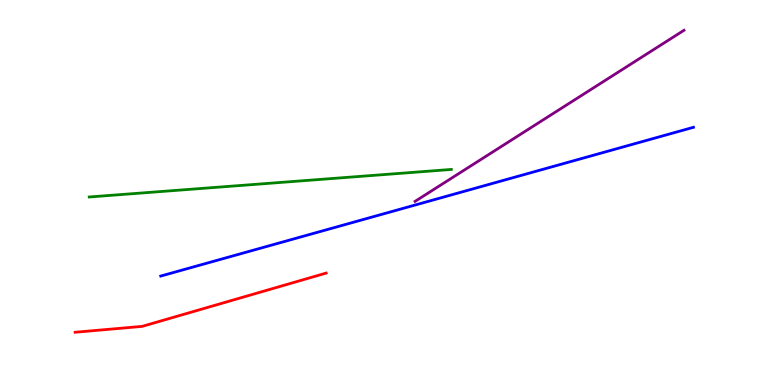[{'lines': ['blue', 'red'], 'intersections': []}, {'lines': ['green', 'red'], 'intersections': []}, {'lines': ['purple', 'red'], 'intersections': []}, {'lines': ['blue', 'green'], 'intersections': []}, {'lines': ['blue', 'purple'], 'intersections': []}, {'lines': ['green', 'purple'], 'intersections': []}]